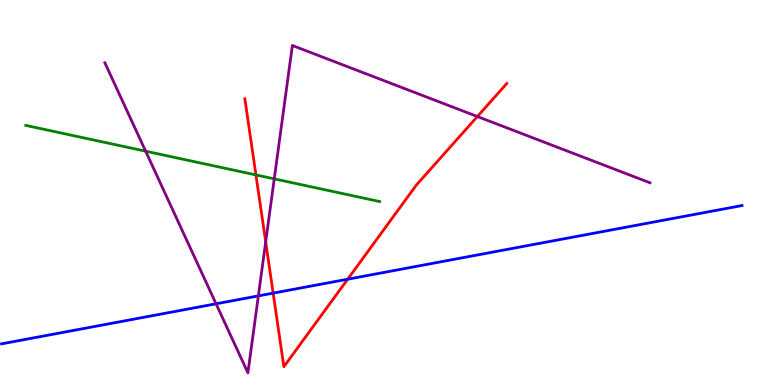[{'lines': ['blue', 'red'], 'intersections': [{'x': 3.52, 'y': 2.39}, {'x': 4.49, 'y': 2.75}]}, {'lines': ['green', 'red'], 'intersections': [{'x': 3.3, 'y': 5.46}]}, {'lines': ['purple', 'red'], 'intersections': [{'x': 3.43, 'y': 3.72}, {'x': 6.16, 'y': 6.97}]}, {'lines': ['blue', 'green'], 'intersections': []}, {'lines': ['blue', 'purple'], 'intersections': [{'x': 2.79, 'y': 2.11}, {'x': 3.33, 'y': 2.31}]}, {'lines': ['green', 'purple'], 'intersections': [{'x': 1.88, 'y': 6.07}, {'x': 3.54, 'y': 5.35}]}]